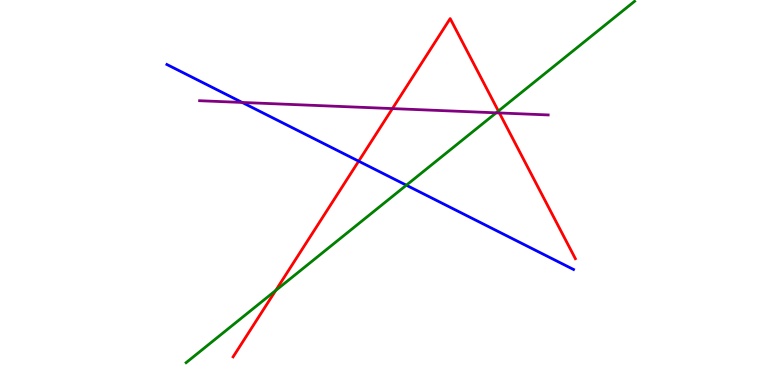[{'lines': ['blue', 'red'], 'intersections': [{'x': 4.63, 'y': 5.81}]}, {'lines': ['green', 'red'], 'intersections': [{'x': 3.56, 'y': 2.45}, {'x': 6.43, 'y': 7.12}]}, {'lines': ['purple', 'red'], 'intersections': [{'x': 5.06, 'y': 7.18}, {'x': 6.44, 'y': 7.07}]}, {'lines': ['blue', 'green'], 'intersections': [{'x': 5.24, 'y': 5.19}]}, {'lines': ['blue', 'purple'], 'intersections': [{'x': 3.13, 'y': 7.34}]}, {'lines': ['green', 'purple'], 'intersections': [{'x': 6.4, 'y': 7.07}]}]